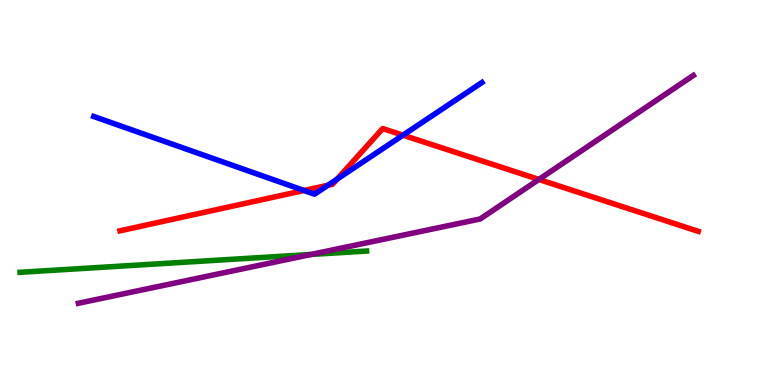[{'lines': ['blue', 'red'], 'intersections': [{'x': 3.92, 'y': 5.05}, {'x': 4.23, 'y': 5.19}, {'x': 4.35, 'y': 5.35}, {'x': 5.2, 'y': 6.49}]}, {'lines': ['green', 'red'], 'intersections': []}, {'lines': ['purple', 'red'], 'intersections': [{'x': 6.95, 'y': 5.34}]}, {'lines': ['blue', 'green'], 'intersections': []}, {'lines': ['blue', 'purple'], 'intersections': []}, {'lines': ['green', 'purple'], 'intersections': [{'x': 4.01, 'y': 3.39}]}]